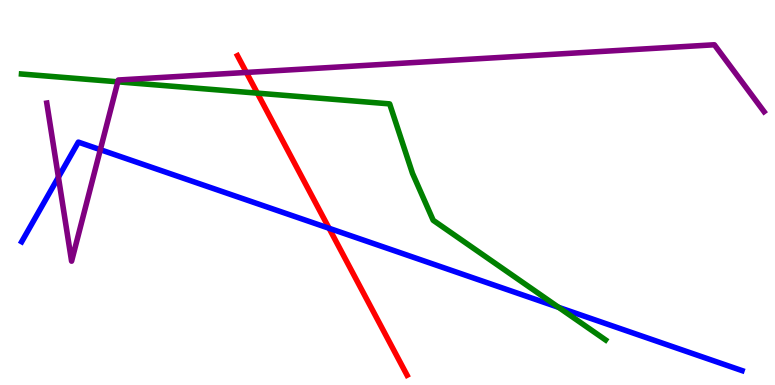[{'lines': ['blue', 'red'], 'intersections': [{'x': 4.25, 'y': 4.07}]}, {'lines': ['green', 'red'], 'intersections': [{'x': 3.32, 'y': 7.58}]}, {'lines': ['purple', 'red'], 'intersections': [{'x': 3.18, 'y': 8.12}]}, {'lines': ['blue', 'green'], 'intersections': [{'x': 7.21, 'y': 2.02}]}, {'lines': ['blue', 'purple'], 'intersections': [{'x': 0.754, 'y': 5.4}, {'x': 1.29, 'y': 6.11}]}, {'lines': ['green', 'purple'], 'intersections': [{'x': 1.52, 'y': 7.87}]}]